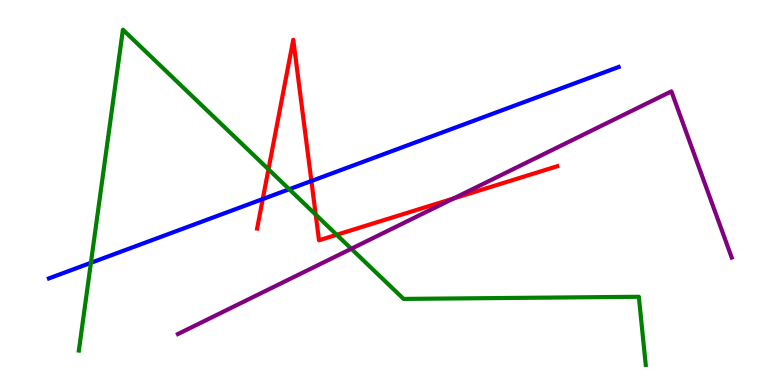[{'lines': ['blue', 'red'], 'intersections': [{'x': 3.39, 'y': 4.83}, {'x': 4.02, 'y': 5.3}]}, {'lines': ['green', 'red'], 'intersections': [{'x': 3.46, 'y': 5.6}, {'x': 4.07, 'y': 4.43}, {'x': 4.34, 'y': 3.9}]}, {'lines': ['purple', 'red'], 'intersections': [{'x': 5.85, 'y': 4.85}]}, {'lines': ['blue', 'green'], 'intersections': [{'x': 1.17, 'y': 3.17}, {'x': 3.73, 'y': 5.08}]}, {'lines': ['blue', 'purple'], 'intersections': []}, {'lines': ['green', 'purple'], 'intersections': [{'x': 4.53, 'y': 3.54}]}]